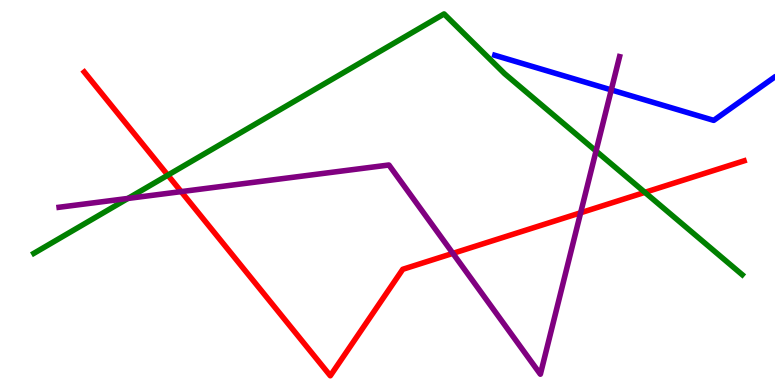[{'lines': ['blue', 'red'], 'intersections': []}, {'lines': ['green', 'red'], 'intersections': [{'x': 2.17, 'y': 5.45}, {'x': 8.32, 'y': 5.0}]}, {'lines': ['purple', 'red'], 'intersections': [{'x': 2.34, 'y': 5.02}, {'x': 5.84, 'y': 3.42}, {'x': 7.49, 'y': 4.47}]}, {'lines': ['blue', 'green'], 'intersections': []}, {'lines': ['blue', 'purple'], 'intersections': [{'x': 7.89, 'y': 7.66}]}, {'lines': ['green', 'purple'], 'intersections': [{'x': 1.65, 'y': 4.85}, {'x': 7.69, 'y': 6.08}]}]